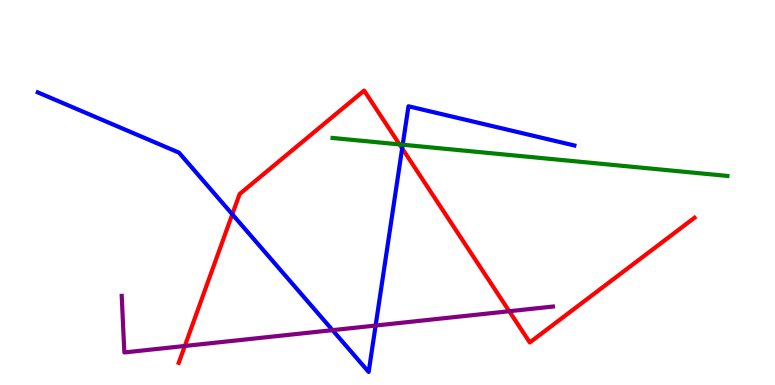[{'lines': ['blue', 'red'], 'intersections': [{'x': 3.0, 'y': 4.43}, {'x': 5.19, 'y': 6.15}]}, {'lines': ['green', 'red'], 'intersections': [{'x': 5.16, 'y': 6.25}]}, {'lines': ['purple', 'red'], 'intersections': [{'x': 2.38, 'y': 1.01}, {'x': 6.57, 'y': 1.92}]}, {'lines': ['blue', 'green'], 'intersections': [{'x': 5.2, 'y': 6.24}]}, {'lines': ['blue', 'purple'], 'intersections': [{'x': 4.29, 'y': 1.42}, {'x': 4.85, 'y': 1.54}]}, {'lines': ['green', 'purple'], 'intersections': []}]